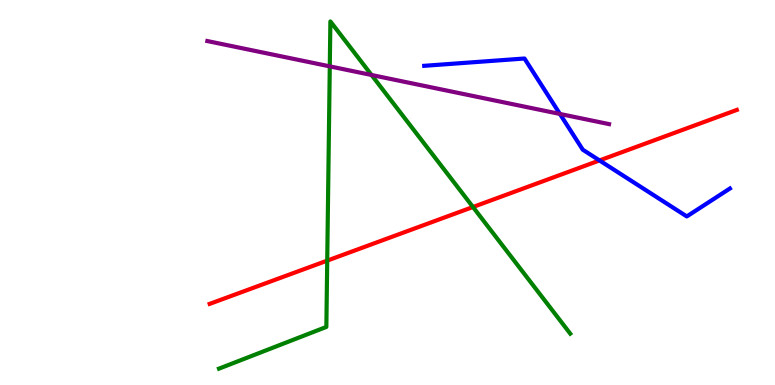[{'lines': ['blue', 'red'], 'intersections': [{'x': 7.74, 'y': 5.83}]}, {'lines': ['green', 'red'], 'intersections': [{'x': 4.22, 'y': 3.23}, {'x': 6.1, 'y': 4.62}]}, {'lines': ['purple', 'red'], 'intersections': []}, {'lines': ['blue', 'green'], 'intersections': []}, {'lines': ['blue', 'purple'], 'intersections': [{'x': 7.22, 'y': 7.04}]}, {'lines': ['green', 'purple'], 'intersections': [{'x': 4.26, 'y': 8.28}, {'x': 4.79, 'y': 8.05}]}]